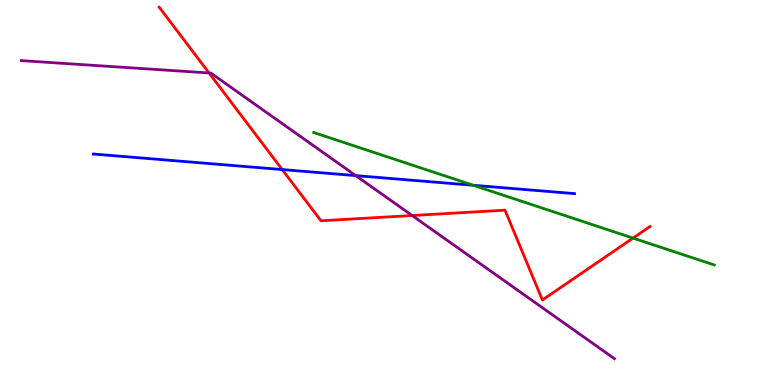[{'lines': ['blue', 'red'], 'intersections': [{'x': 3.64, 'y': 5.6}]}, {'lines': ['green', 'red'], 'intersections': [{'x': 8.17, 'y': 3.82}]}, {'lines': ['purple', 'red'], 'intersections': [{'x': 2.7, 'y': 8.1}, {'x': 5.32, 'y': 4.4}]}, {'lines': ['blue', 'green'], 'intersections': [{'x': 6.11, 'y': 5.19}]}, {'lines': ['blue', 'purple'], 'intersections': [{'x': 4.59, 'y': 5.44}]}, {'lines': ['green', 'purple'], 'intersections': []}]